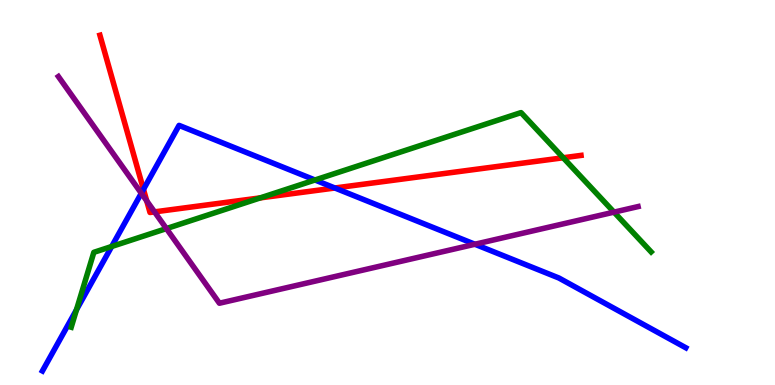[{'lines': ['blue', 'red'], 'intersections': [{'x': 1.85, 'y': 5.08}, {'x': 4.32, 'y': 5.12}]}, {'lines': ['green', 'red'], 'intersections': [{'x': 3.36, 'y': 4.86}, {'x': 7.27, 'y': 5.9}]}, {'lines': ['purple', 'red'], 'intersections': [{'x': 1.89, 'y': 4.78}, {'x': 1.99, 'y': 4.5}]}, {'lines': ['blue', 'green'], 'intersections': [{'x': 0.987, 'y': 1.95}, {'x': 1.44, 'y': 3.6}, {'x': 4.06, 'y': 5.32}]}, {'lines': ['blue', 'purple'], 'intersections': [{'x': 1.82, 'y': 4.98}, {'x': 6.13, 'y': 3.66}]}, {'lines': ['green', 'purple'], 'intersections': [{'x': 2.15, 'y': 4.06}, {'x': 7.92, 'y': 4.49}]}]